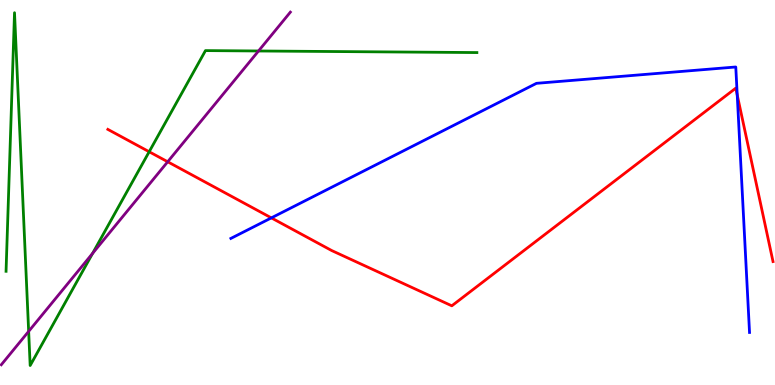[{'lines': ['blue', 'red'], 'intersections': [{'x': 3.5, 'y': 4.34}, {'x': 9.51, 'y': 7.53}]}, {'lines': ['green', 'red'], 'intersections': [{'x': 1.92, 'y': 6.06}]}, {'lines': ['purple', 'red'], 'intersections': [{'x': 2.16, 'y': 5.8}]}, {'lines': ['blue', 'green'], 'intersections': []}, {'lines': ['blue', 'purple'], 'intersections': []}, {'lines': ['green', 'purple'], 'intersections': [{'x': 0.37, 'y': 1.39}, {'x': 1.19, 'y': 3.42}, {'x': 3.34, 'y': 8.68}]}]